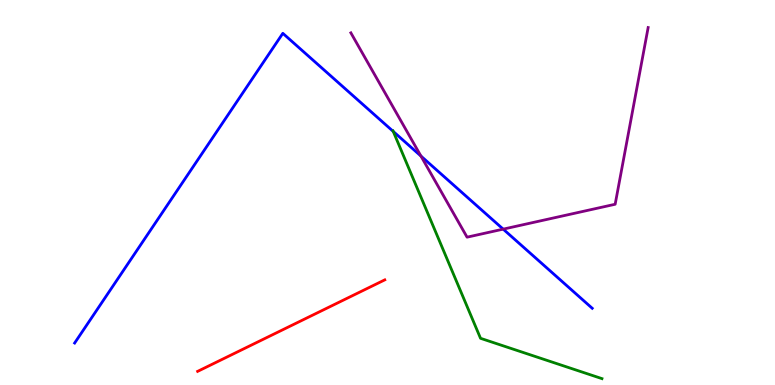[{'lines': ['blue', 'red'], 'intersections': []}, {'lines': ['green', 'red'], 'intersections': []}, {'lines': ['purple', 'red'], 'intersections': []}, {'lines': ['blue', 'green'], 'intersections': [{'x': 5.07, 'y': 6.59}]}, {'lines': ['blue', 'purple'], 'intersections': [{'x': 5.43, 'y': 5.95}, {'x': 6.49, 'y': 4.05}]}, {'lines': ['green', 'purple'], 'intersections': []}]